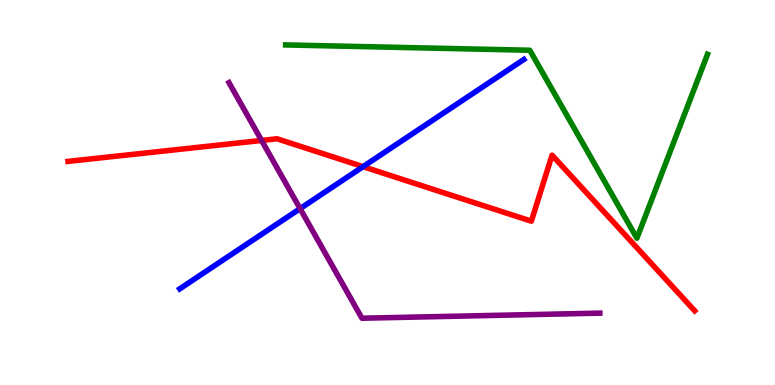[{'lines': ['blue', 'red'], 'intersections': [{'x': 4.68, 'y': 5.67}]}, {'lines': ['green', 'red'], 'intersections': []}, {'lines': ['purple', 'red'], 'intersections': [{'x': 3.38, 'y': 6.35}]}, {'lines': ['blue', 'green'], 'intersections': []}, {'lines': ['blue', 'purple'], 'intersections': [{'x': 3.87, 'y': 4.58}]}, {'lines': ['green', 'purple'], 'intersections': []}]